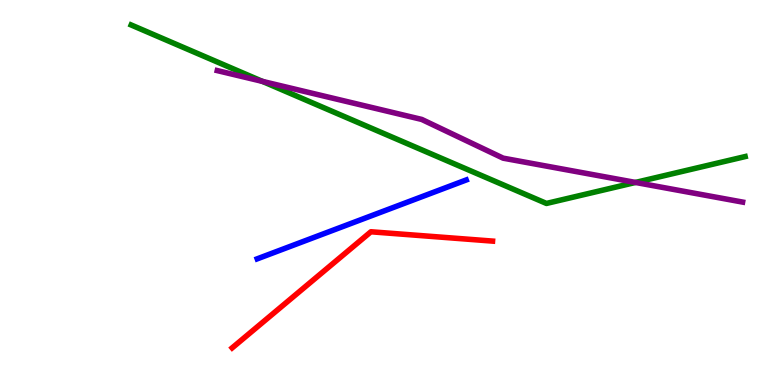[{'lines': ['blue', 'red'], 'intersections': []}, {'lines': ['green', 'red'], 'intersections': []}, {'lines': ['purple', 'red'], 'intersections': []}, {'lines': ['blue', 'green'], 'intersections': []}, {'lines': ['blue', 'purple'], 'intersections': []}, {'lines': ['green', 'purple'], 'intersections': [{'x': 3.39, 'y': 7.89}, {'x': 8.2, 'y': 5.26}]}]